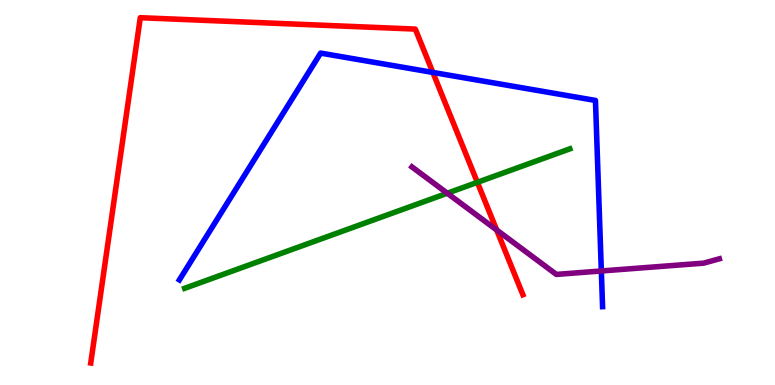[{'lines': ['blue', 'red'], 'intersections': [{'x': 5.59, 'y': 8.12}]}, {'lines': ['green', 'red'], 'intersections': [{'x': 6.16, 'y': 5.26}]}, {'lines': ['purple', 'red'], 'intersections': [{'x': 6.41, 'y': 4.03}]}, {'lines': ['blue', 'green'], 'intersections': []}, {'lines': ['blue', 'purple'], 'intersections': [{'x': 7.76, 'y': 2.96}]}, {'lines': ['green', 'purple'], 'intersections': [{'x': 5.77, 'y': 4.98}]}]